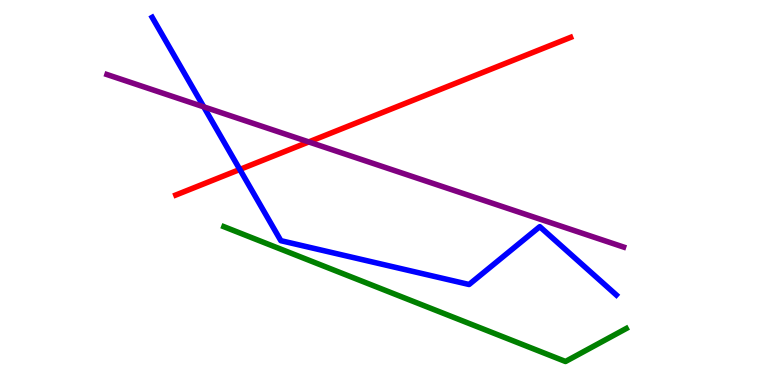[{'lines': ['blue', 'red'], 'intersections': [{'x': 3.09, 'y': 5.6}]}, {'lines': ['green', 'red'], 'intersections': []}, {'lines': ['purple', 'red'], 'intersections': [{'x': 3.98, 'y': 6.31}]}, {'lines': ['blue', 'green'], 'intersections': []}, {'lines': ['blue', 'purple'], 'intersections': [{'x': 2.63, 'y': 7.22}]}, {'lines': ['green', 'purple'], 'intersections': []}]